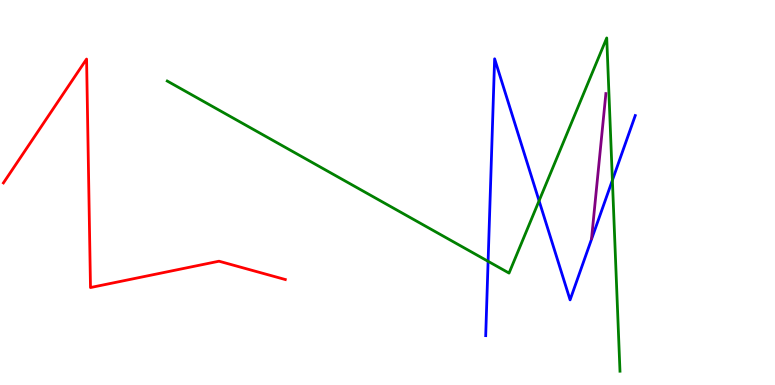[{'lines': ['blue', 'red'], 'intersections': []}, {'lines': ['green', 'red'], 'intersections': []}, {'lines': ['purple', 'red'], 'intersections': []}, {'lines': ['blue', 'green'], 'intersections': [{'x': 6.3, 'y': 3.21}, {'x': 6.96, 'y': 4.78}, {'x': 7.9, 'y': 5.32}]}, {'lines': ['blue', 'purple'], 'intersections': []}, {'lines': ['green', 'purple'], 'intersections': []}]